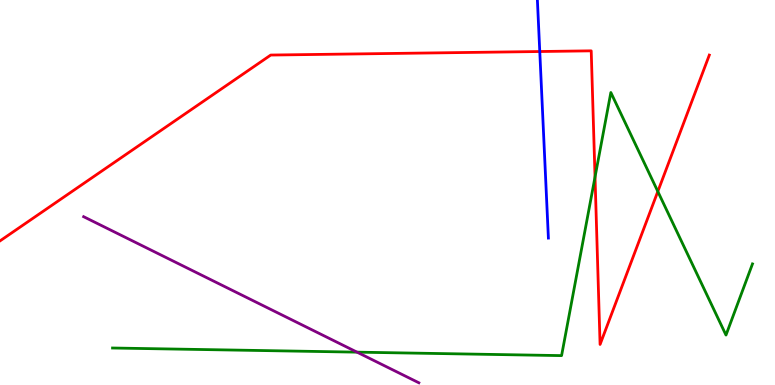[{'lines': ['blue', 'red'], 'intersections': [{'x': 6.96, 'y': 8.66}]}, {'lines': ['green', 'red'], 'intersections': [{'x': 7.68, 'y': 5.4}, {'x': 8.49, 'y': 5.03}]}, {'lines': ['purple', 'red'], 'intersections': []}, {'lines': ['blue', 'green'], 'intersections': []}, {'lines': ['blue', 'purple'], 'intersections': []}, {'lines': ['green', 'purple'], 'intersections': [{'x': 4.61, 'y': 0.853}]}]